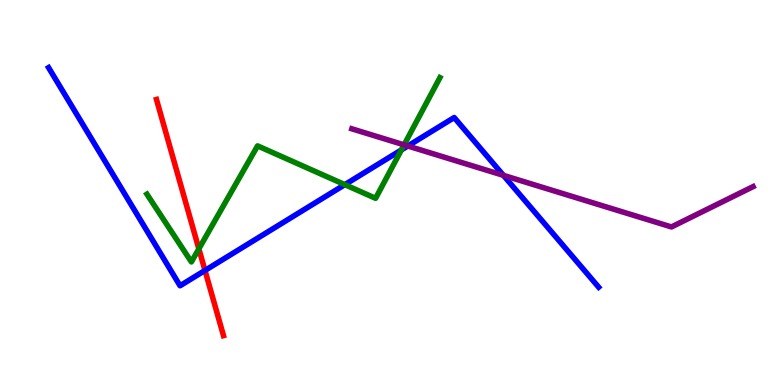[{'lines': ['blue', 'red'], 'intersections': [{'x': 2.65, 'y': 2.98}]}, {'lines': ['green', 'red'], 'intersections': [{'x': 2.57, 'y': 3.54}]}, {'lines': ['purple', 'red'], 'intersections': []}, {'lines': ['blue', 'green'], 'intersections': [{'x': 4.45, 'y': 5.2}, {'x': 5.18, 'y': 6.11}]}, {'lines': ['blue', 'purple'], 'intersections': [{'x': 5.26, 'y': 6.21}, {'x': 6.5, 'y': 5.45}]}, {'lines': ['green', 'purple'], 'intersections': [{'x': 5.21, 'y': 6.24}]}]